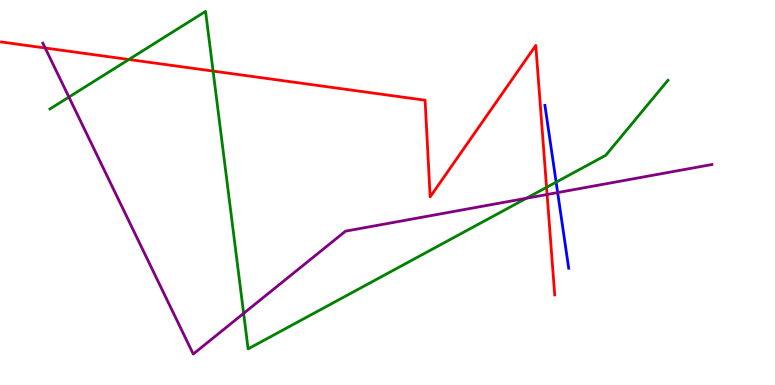[{'lines': ['blue', 'red'], 'intersections': []}, {'lines': ['green', 'red'], 'intersections': [{'x': 1.66, 'y': 8.45}, {'x': 2.75, 'y': 8.15}, {'x': 7.05, 'y': 5.13}]}, {'lines': ['purple', 'red'], 'intersections': [{'x': 0.583, 'y': 8.75}, {'x': 7.06, 'y': 4.95}]}, {'lines': ['blue', 'green'], 'intersections': [{'x': 7.18, 'y': 5.27}]}, {'lines': ['blue', 'purple'], 'intersections': [{'x': 7.2, 'y': 5.0}]}, {'lines': ['green', 'purple'], 'intersections': [{'x': 0.889, 'y': 7.48}, {'x': 3.14, 'y': 1.86}, {'x': 6.79, 'y': 4.85}]}]